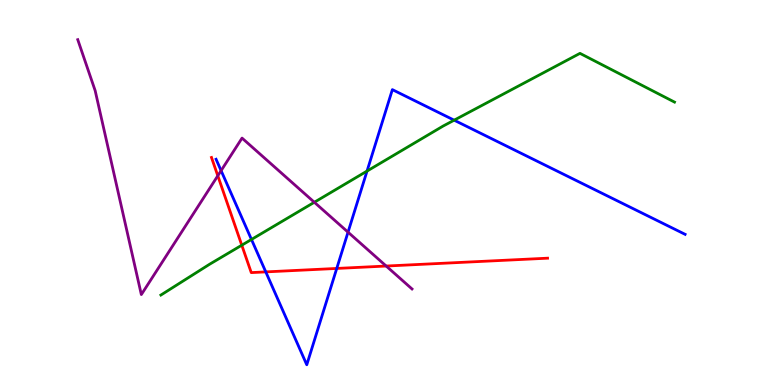[{'lines': ['blue', 'red'], 'intersections': [{'x': 3.43, 'y': 2.94}, {'x': 4.35, 'y': 3.03}]}, {'lines': ['green', 'red'], 'intersections': [{'x': 3.12, 'y': 3.63}]}, {'lines': ['purple', 'red'], 'intersections': [{'x': 2.81, 'y': 5.43}, {'x': 4.98, 'y': 3.09}]}, {'lines': ['blue', 'green'], 'intersections': [{'x': 3.24, 'y': 3.78}, {'x': 4.74, 'y': 5.56}, {'x': 5.86, 'y': 6.88}]}, {'lines': ['blue', 'purple'], 'intersections': [{'x': 2.85, 'y': 5.57}, {'x': 4.49, 'y': 3.97}]}, {'lines': ['green', 'purple'], 'intersections': [{'x': 4.06, 'y': 4.75}]}]